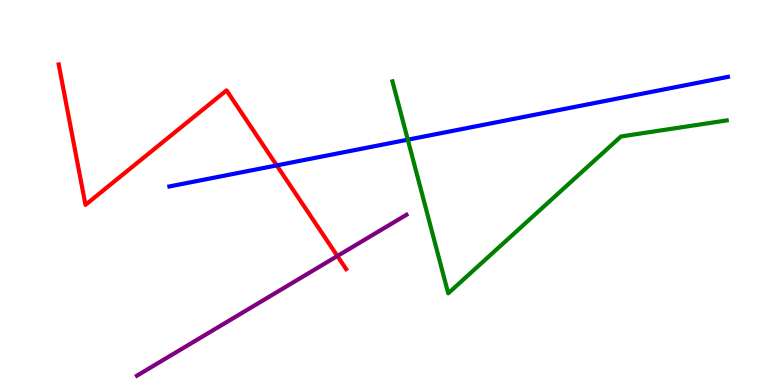[{'lines': ['blue', 'red'], 'intersections': [{'x': 3.57, 'y': 5.7}]}, {'lines': ['green', 'red'], 'intersections': []}, {'lines': ['purple', 'red'], 'intersections': [{'x': 4.35, 'y': 3.35}]}, {'lines': ['blue', 'green'], 'intersections': [{'x': 5.26, 'y': 6.37}]}, {'lines': ['blue', 'purple'], 'intersections': []}, {'lines': ['green', 'purple'], 'intersections': []}]